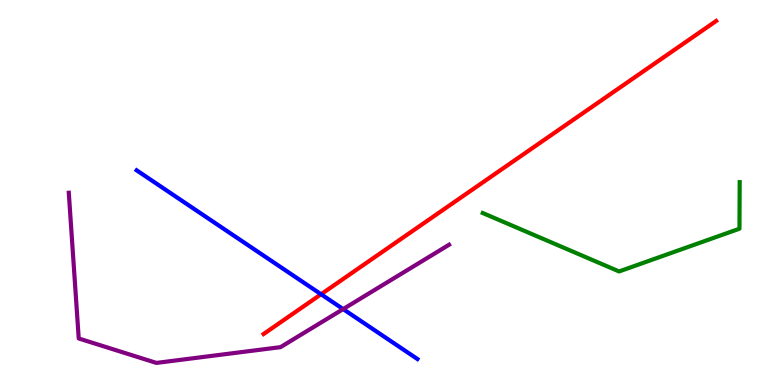[{'lines': ['blue', 'red'], 'intersections': [{'x': 4.14, 'y': 2.36}]}, {'lines': ['green', 'red'], 'intersections': []}, {'lines': ['purple', 'red'], 'intersections': []}, {'lines': ['blue', 'green'], 'intersections': []}, {'lines': ['blue', 'purple'], 'intersections': [{'x': 4.43, 'y': 1.97}]}, {'lines': ['green', 'purple'], 'intersections': []}]